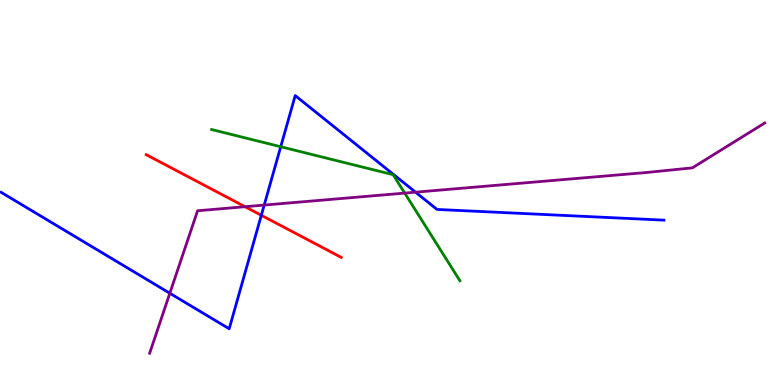[{'lines': ['blue', 'red'], 'intersections': [{'x': 3.37, 'y': 4.41}]}, {'lines': ['green', 'red'], 'intersections': []}, {'lines': ['purple', 'red'], 'intersections': [{'x': 3.16, 'y': 4.63}]}, {'lines': ['blue', 'green'], 'intersections': [{'x': 3.62, 'y': 6.19}]}, {'lines': ['blue', 'purple'], 'intersections': [{'x': 2.19, 'y': 2.38}, {'x': 3.41, 'y': 4.67}, {'x': 5.36, 'y': 5.01}]}, {'lines': ['green', 'purple'], 'intersections': [{'x': 5.22, 'y': 4.98}]}]